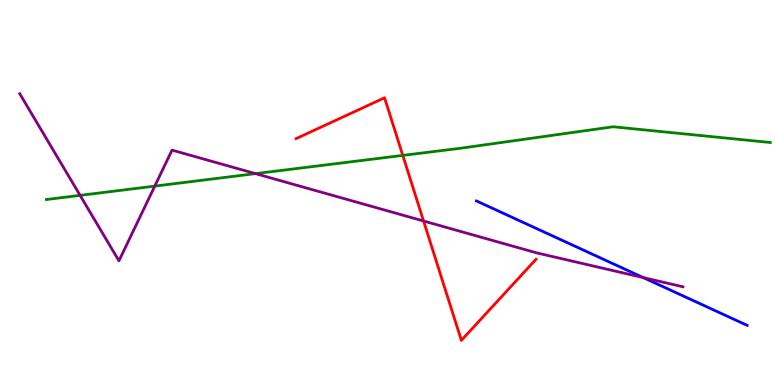[{'lines': ['blue', 'red'], 'intersections': []}, {'lines': ['green', 'red'], 'intersections': [{'x': 5.2, 'y': 5.96}]}, {'lines': ['purple', 'red'], 'intersections': [{'x': 5.47, 'y': 4.26}]}, {'lines': ['blue', 'green'], 'intersections': []}, {'lines': ['blue', 'purple'], 'intersections': [{'x': 8.3, 'y': 2.79}]}, {'lines': ['green', 'purple'], 'intersections': [{'x': 1.03, 'y': 4.93}, {'x': 2.0, 'y': 5.17}, {'x': 3.3, 'y': 5.49}]}]